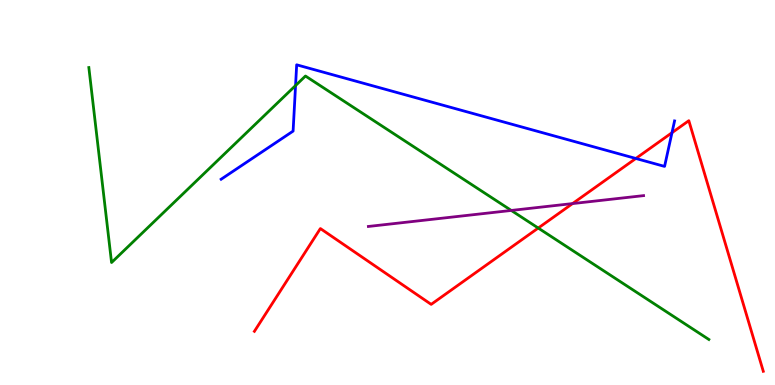[{'lines': ['blue', 'red'], 'intersections': [{'x': 8.2, 'y': 5.88}, {'x': 8.67, 'y': 6.55}]}, {'lines': ['green', 'red'], 'intersections': [{'x': 6.95, 'y': 4.08}]}, {'lines': ['purple', 'red'], 'intersections': [{'x': 7.39, 'y': 4.71}]}, {'lines': ['blue', 'green'], 'intersections': [{'x': 3.81, 'y': 7.78}]}, {'lines': ['blue', 'purple'], 'intersections': []}, {'lines': ['green', 'purple'], 'intersections': [{'x': 6.6, 'y': 4.53}]}]